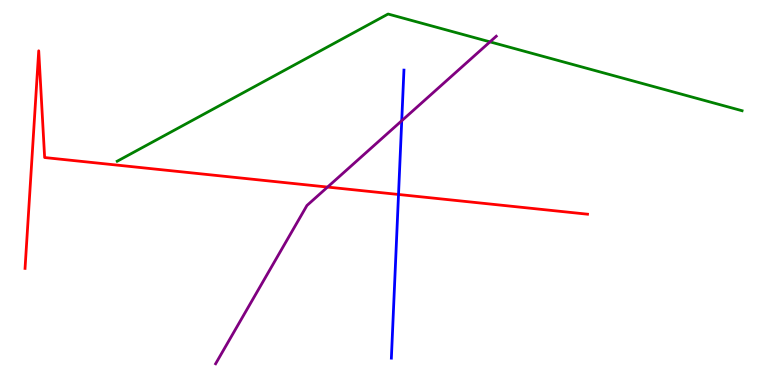[{'lines': ['blue', 'red'], 'intersections': [{'x': 5.14, 'y': 4.95}]}, {'lines': ['green', 'red'], 'intersections': []}, {'lines': ['purple', 'red'], 'intersections': [{'x': 4.23, 'y': 5.14}]}, {'lines': ['blue', 'green'], 'intersections': []}, {'lines': ['blue', 'purple'], 'intersections': [{'x': 5.18, 'y': 6.86}]}, {'lines': ['green', 'purple'], 'intersections': [{'x': 6.32, 'y': 8.91}]}]